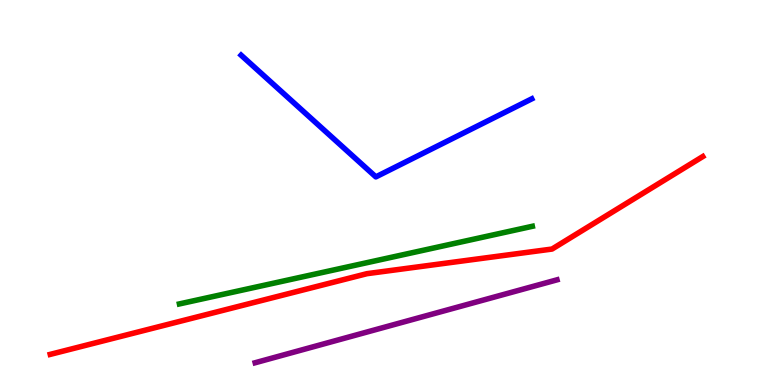[{'lines': ['blue', 'red'], 'intersections': []}, {'lines': ['green', 'red'], 'intersections': []}, {'lines': ['purple', 'red'], 'intersections': []}, {'lines': ['blue', 'green'], 'intersections': []}, {'lines': ['blue', 'purple'], 'intersections': []}, {'lines': ['green', 'purple'], 'intersections': []}]